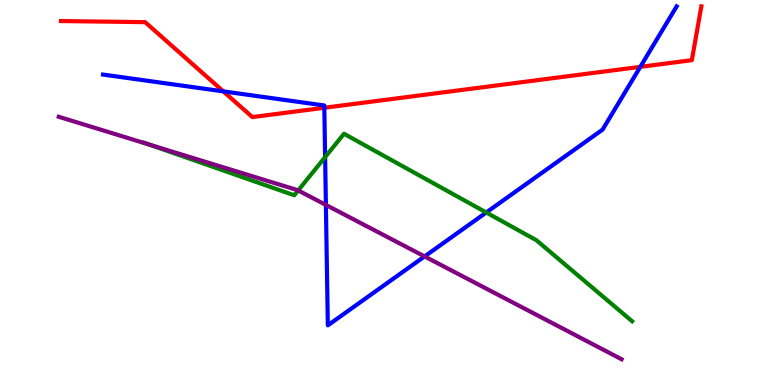[{'lines': ['blue', 'red'], 'intersections': [{'x': 2.88, 'y': 7.63}, {'x': 4.18, 'y': 7.2}, {'x': 8.26, 'y': 8.26}]}, {'lines': ['green', 'red'], 'intersections': []}, {'lines': ['purple', 'red'], 'intersections': []}, {'lines': ['blue', 'green'], 'intersections': [{'x': 4.2, 'y': 5.92}, {'x': 6.27, 'y': 4.48}]}, {'lines': ['blue', 'purple'], 'intersections': [{'x': 4.21, 'y': 4.68}, {'x': 5.48, 'y': 3.34}]}, {'lines': ['green', 'purple'], 'intersections': [{'x': 1.92, 'y': 6.25}, {'x': 3.85, 'y': 5.05}]}]